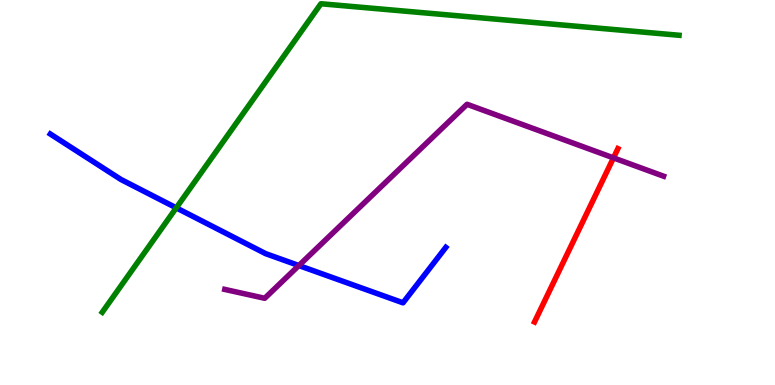[{'lines': ['blue', 'red'], 'intersections': []}, {'lines': ['green', 'red'], 'intersections': []}, {'lines': ['purple', 'red'], 'intersections': [{'x': 7.92, 'y': 5.9}]}, {'lines': ['blue', 'green'], 'intersections': [{'x': 2.27, 'y': 4.6}]}, {'lines': ['blue', 'purple'], 'intersections': [{'x': 3.86, 'y': 3.1}]}, {'lines': ['green', 'purple'], 'intersections': []}]